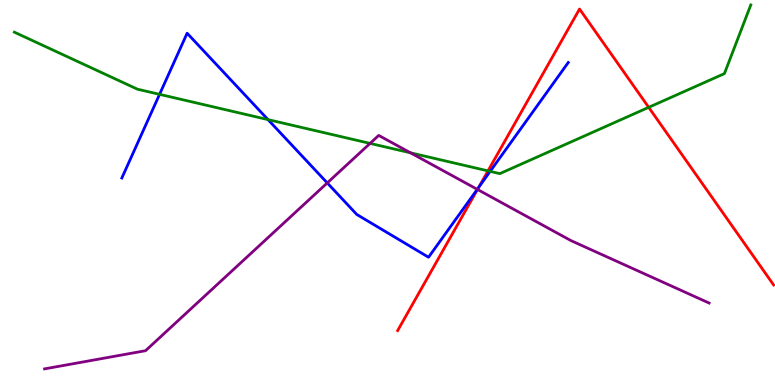[{'lines': ['blue', 'red'], 'intersections': [{'x': 6.18, 'y': 5.13}]}, {'lines': ['green', 'red'], 'intersections': [{'x': 6.3, 'y': 5.56}, {'x': 8.37, 'y': 7.21}]}, {'lines': ['purple', 'red'], 'intersections': [{'x': 6.16, 'y': 5.08}]}, {'lines': ['blue', 'green'], 'intersections': [{'x': 2.06, 'y': 7.55}, {'x': 3.46, 'y': 6.89}, {'x': 6.32, 'y': 5.55}]}, {'lines': ['blue', 'purple'], 'intersections': [{'x': 4.22, 'y': 5.25}, {'x': 6.16, 'y': 5.08}]}, {'lines': ['green', 'purple'], 'intersections': [{'x': 4.78, 'y': 6.28}, {'x': 5.3, 'y': 6.03}]}]